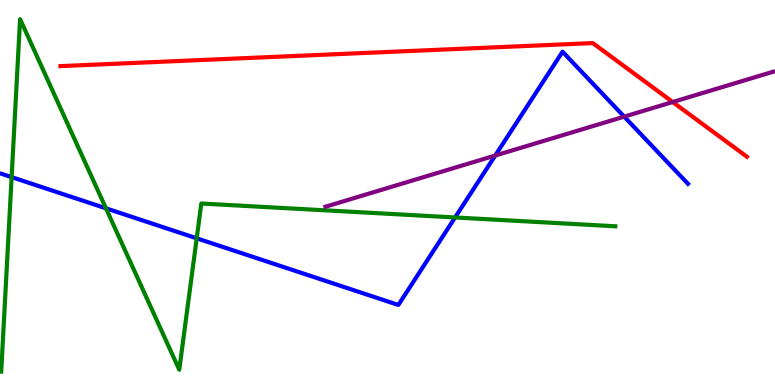[{'lines': ['blue', 'red'], 'intersections': []}, {'lines': ['green', 'red'], 'intersections': []}, {'lines': ['purple', 'red'], 'intersections': [{'x': 8.68, 'y': 7.35}]}, {'lines': ['blue', 'green'], 'intersections': [{'x': 0.15, 'y': 5.4}, {'x': 1.37, 'y': 4.59}, {'x': 2.54, 'y': 3.81}, {'x': 5.87, 'y': 4.35}]}, {'lines': ['blue', 'purple'], 'intersections': [{'x': 6.39, 'y': 5.96}, {'x': 8.05, 'y': 6.97}]}, {'lines': ['green', 'purple'], 'intersections': []}]